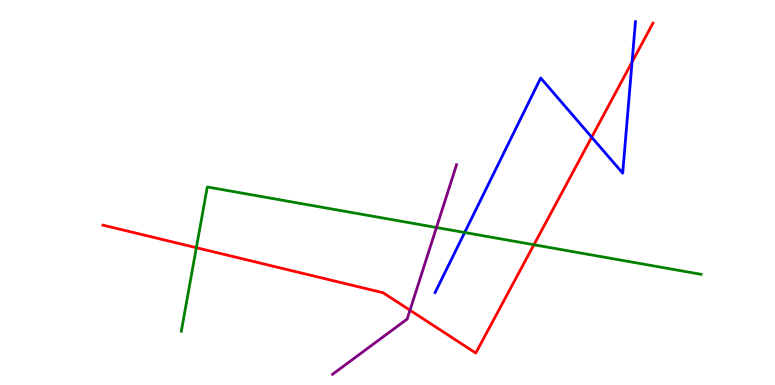[{'lines': ['blue', 'red'], 'intersections': [{'x': 7.63, 'y': 6.44}, {'x': 8.16, 'y': 8.39}]}, {'lines': ['green', 'red'], 'intersections': [{'x': 2.53, 'y': 3.57}, {'x': 6.89, 'y': 3.64}]}, {'lines': ['purple', 'red'], 'intersections': [{'x': 5.29, 'y': 1.94}]}, {'lines': ['blue', 'green'], 'intersections': [{'x': 6.0, 'y': 3.96}]}, {'lines': ['blue', 'purple'], 'intersections': []}, {'lines': ['green', 'purple'], 'intersections': [{'x': 5.63, 'y': 4.09}]}]